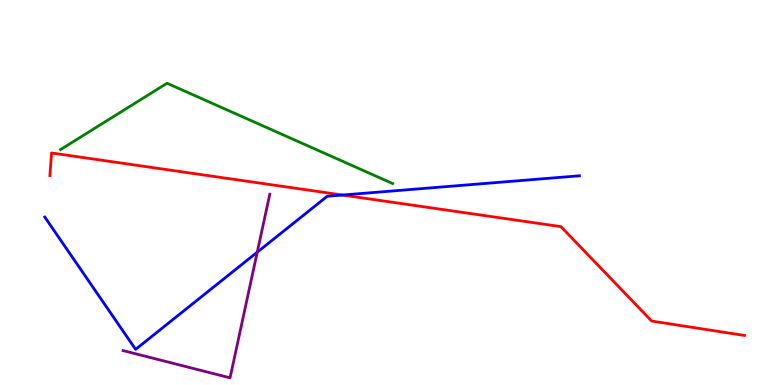[{'lines': ['blue', 'red'], 'intersections': [{'x': 4.42, 'y': 4.93}]}, {'lines': ['green', 'red'], 'intersections': []}, {'lines': ['purple', 'red'], 'intersections': []}, {'lines': ['blue', 'green'], 'intersections': []}, {'lines': ['blue', 'purple'], 'intersections': [{'x': 3.32, 'y': 3.45}]}, {'lines': ['green', 'purple'], 'intersections': []}]